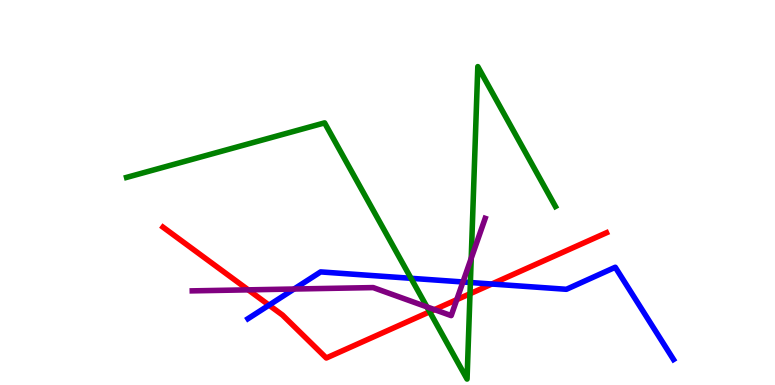[{'lines': ['blue', 'red'], 'intersections': [{'x': 3.47, 'y': 2.07}, {'x': 6.35, 'y': 2.62}]}, {'lines': ['green', 'red'], 'intersections': [{'x': 5.54, 'y': 1.9}, {'x': 6.06, 'y': 2.37}]}, {'lines': ['purple', 'red'], 'intersections': [{'x': 3.2, 'y': 2.47}, {'x': 5.61, 'y': 1.96}, {'x': 5.89, 'y': 2.22}]}, {'lines': ['blue', 'green'], 'intersections': [{'x': 5.3, 'y': 2.77}, {'x': 6.07, 'y': 2.66}]}, {'lines': ['blue', 'purple'], 'intersections': [{'x': 3.79, 'y': 2.49}, {'x': 5.97, 'y': 2.68}]}, {'lines': ['green', 'purple'], 'intersections': [{'x': 5.51, 'y': 2.03}, {'x': 6.08, 'y': 3.29}]}]